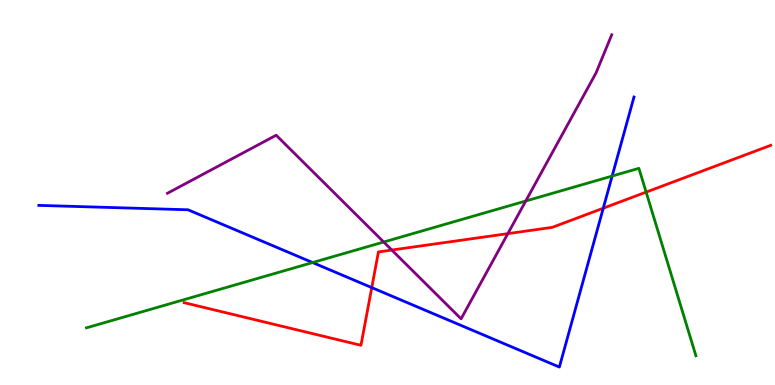[{'lines': ['blue', 'red'], 'intersections': [{'x': 4.8, 'y': 2.53}, {'x': 7.78, 'y': 4.59}]}, {'lines': ['green', 'red'], 'intersections': [{'x': 8.34, 'y': 5.01}]}, {'lines': ['purple', 'red'], 'intersections': [{'x': 5.06, 'y': 3.51}, {'x': 6.55, 'y': 3.93}]}, {'lines': ['blue', 'green'], 'intersections': [{'x': 4.03, 'y': 3.18}, {'x': 7.9, 'y': 5.43}]}, {'lines': ['blue', 'purple'], 'intersections': []}, {'lines': ['green', 'purple'], 'intersections': [{'x': 4.95, 'y': 3.71}, {'x': 6.78, 'y': 4.78}]}]